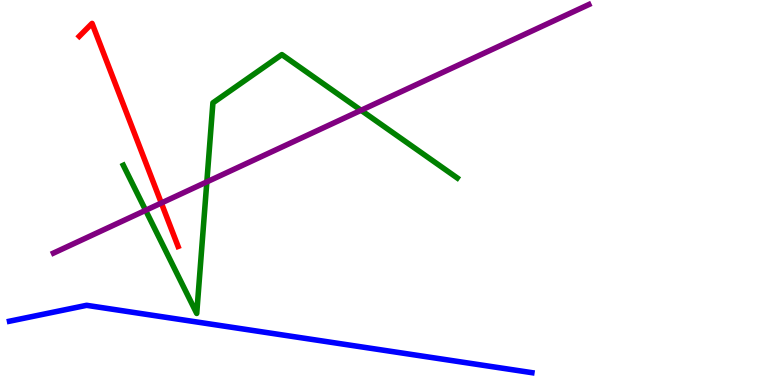[{'lines': ['blue', 'red'], 'intersections': []}, {'lines': ['green', 'red'], 'intersections': []}, {'lines': ['purple', 'red'], 'intersections': [{'x': 2.08, 'y': 4.73}]}, {'lines': ['blue', 'green'], 'intersections': []}, {'lines': ['blue', 'purple'], 'intersections': []}, {'lines': ['green', 'purple'], 'intersections': [{'x': 1.88, 'y': 4.54}, {'x': 2.67, 'y': 5.28}, {'x': 4.66, 'y': 7.14}]}]